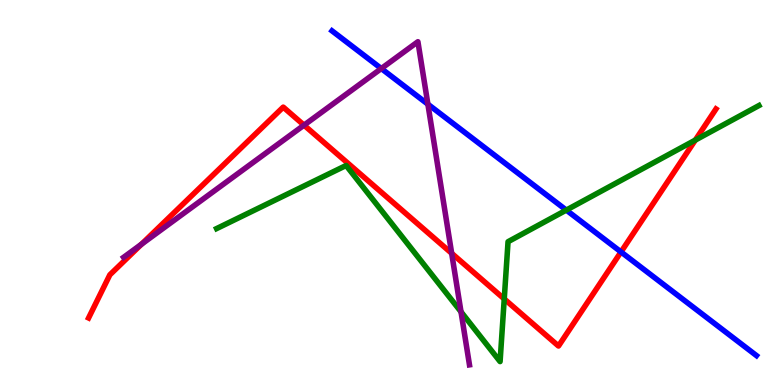[{'lines': ['blue', 'red'], 'intersections': [{'x': 8.01, 'y': 3.46}]}, {'lines': ['green', 'red'], 'intersections': [{'x': 6.51, 'y': 2.24}, {'x': 8.97, 'y': 6.36}]}, {'lines': ['purple', 'red'], 'intersections': [{'x': 1.83, 'y': 3.66}, {'x': 3.92, 'y': 6.75}, {'x': 5.83, 'y': 3.42}]}, {'lines': ['blue', 'green'], 'intersections': [{'x': 7.31, 'y': 4.54}]}, {'lines': ['blue', 'purple'], 'intersections': [{'x': 4.92, 'y': 8.22}, {'x': 5.52, 'y': 7.29}]}, {'lines': ['green', 'purple'], 'intersections': [{'x': 5.95, 'y': 1.9}]}]